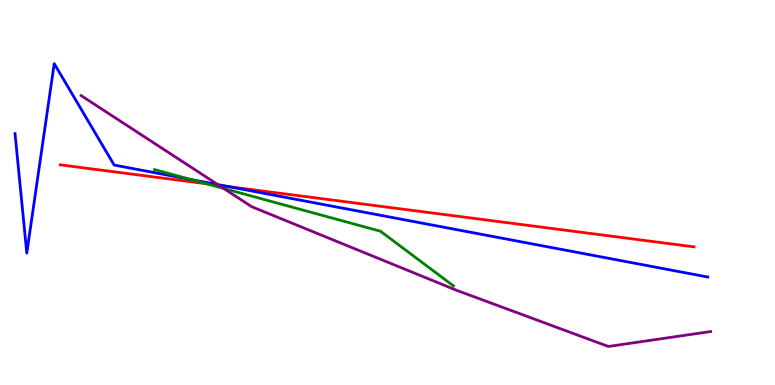[{'lines': ['blue', 'red'], 'intersections': [{'x': 2.95, 'y': 5.15}]}, {'lines': ['green', 'red'], 'intersections': [{'x': 2.66, 'y': 5.23}]}, {'lines': ['purple', 'red'], 'intersections': [{'x': 2.83, 'y': 5.19}]}, {'lines': ['blue', 'green'], 'intersections': [{'x': 2.46, 'y': 5.34}]}, {'lines': ['blue', 'purple'], 'intersections': [{'x': 2.81, 'y': 5.21}]}, {'lines': ['green', 'purple'], 'intersections': [{'x': 2.89, 'y': 5.1}]}]